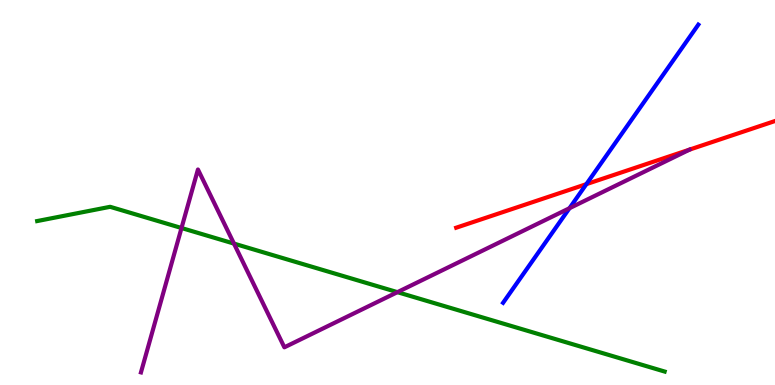[{'lines': ['blue', 'red'], 'intersections': [{'x': 7.57, 'y': 5.22}]}, {'lines': ['green', 'red'], 'intersections': []}, {'lines': ['purple', 'red'], 'intersections': []}, {'lines': ['blue', 'green'], 'intersections': []}, {'lines': ['blue', 'purple'], 'intersections': [{'x': 7.35, 'y': 4.59}]}, {'lines': ['green', 'purple'], 'intersections': [{'x': 2.34, 'y': 4.08}, {'x': 3.02, 'y': 3.67}, {'x': 5.13, 'y': 2.41}]}]